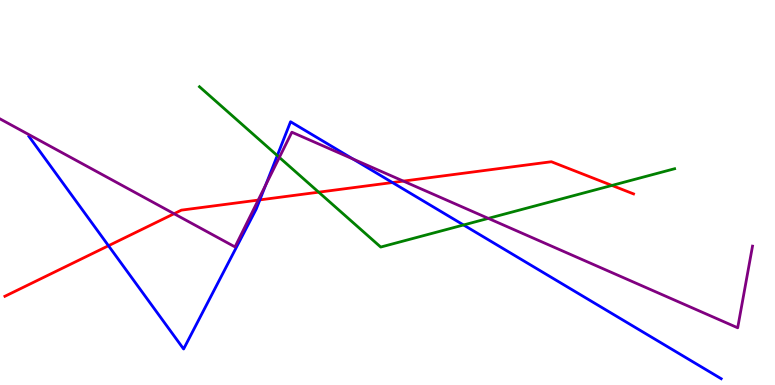[{'lines': ['blue', 'red'], 'intersections': [{'x': 1.4, 'y': 3.62}, {'x': 3.35, 'y': 4.81}, {'x': 5.06, 'y': 5.26}]}, {'lines': ['green', 'red'], 'intersections': [{'x': 4.11, 'y': 5.01}, {'x': 7.9, 'y': 5.18}]}, {'lines': ['purple', 'red'], 'intersections': [{'x': 2.25, 'y': 4.45}, {'x': 3.33, 'y': 4.8}, {'x': 5.2, 'y': 5.3}]}, {'lines': ['blue', 'green'], 'intersections': [{'x': 3.58, 'y': 5.96}, {'x': 5.98, 'y': 4.16}]}, {'lines': ['blue', 'purple'], 'intersections': [{'x': 3.43, 'y': 5.2}, {'x': 4.56, 'y': 5.87}]}, {'lines': ['green', 'purple'], 'intersections': [{'x': 3.6, 'y': 5.91}, {'x': 6.3, 'y': 4.33}]}]